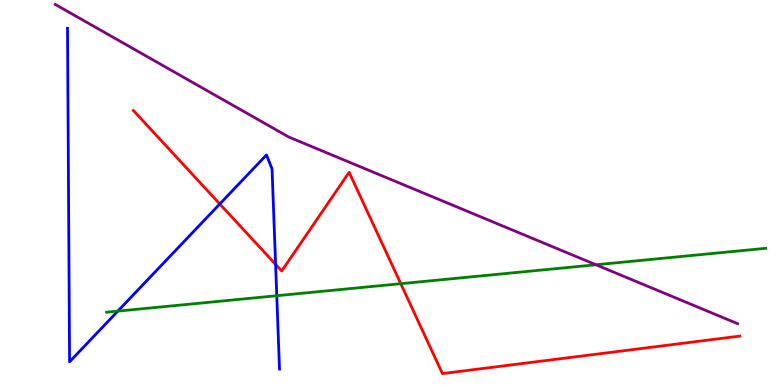[{'lines': ['blue', 'red'], 'intersections': [{'x': 2.84, 'y': 4.7}, {'x': 3.56, 'y': 3.13}]}, {'lines': ['green', 'red'], 'intersections': [{'x': 5.17, 'y': 2.63}]}, {'lines': ['purple', 'red'], 'intersections': []}, {'lines': ['blue', 'green'], 'intersections': [{'x': 1.52, 'y': 1.92}, {'x': 3.57, 'y': 2.32}]}, {'lines': ['blue', 'purple'], 'intersections': []}, {'lines': ['green', 'purple'], 'intersections': [{'x': 7.69, 'y': 3.12}]}]